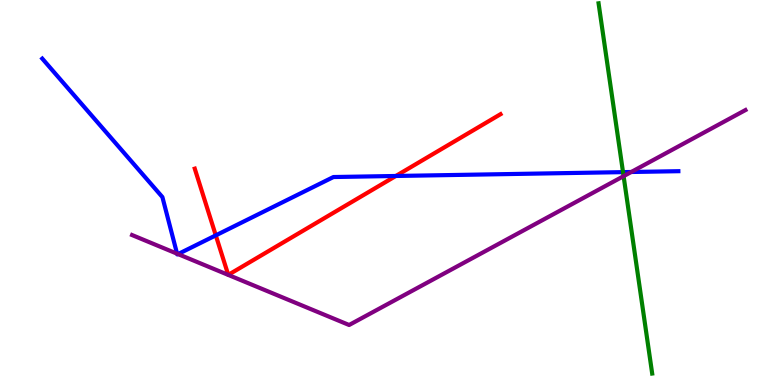[{'lines': ['blue', 'red'], 'intersections': [{'x': 2.78, 'y': 3.89}, {'x': 5.11, 'y': 5.43}]}, {'lines': ['green', 'red'], 'intersections': []}, {'lines': ['purple', 'red'], 'intersections': []}, {'lines': ['blue', 'green'], 'intersections': [{'x': 8.04, 'y': 5.53}]}, {'lines': ['blue', 'purple'], 'intersections': [{'x': 2.28, 'y': 3.41}, {'x': 2.3, 'y': 3.4}, {'x': 8.15, 'y': 5.53}]}, {'lines': ['green', 'purple'], 'intersections': [{'x': 8.05, 'y': 5.42}]}]